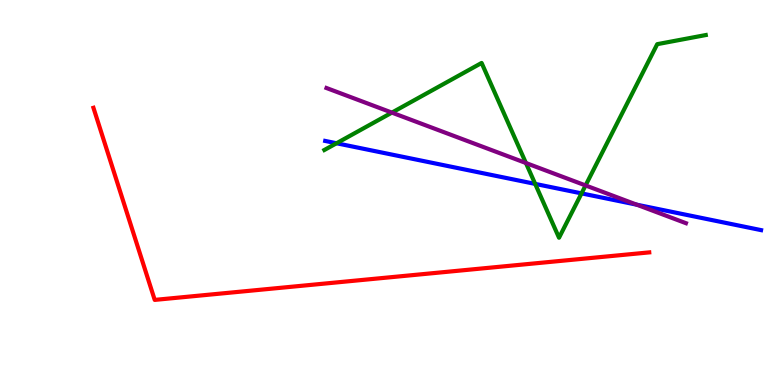[{'lines': ['blue', 'red'], 'intersections': []}, {'lines': ['green', 'red'], 'intersections': []}, {'lines': ['purple', 'red'], 'intersections': []}, {'lines': ['blue', 'green'], 'intersections': [{'x': 4.34, 'y': 6.28}, {'x': 6.91, 'y': 5.22}, {'x': 7.5, 'y': 4.98}]}, {'lines': ['blue', 'purple'], 'intersections': [{'x': 8.22, 'y': 4.68}]}, {'lines': ['green', 'purple'], 'intersections': [{'x': 5.06, 'y': 7.08}, {'x': 6.79, 'y': 5.77}, {'x': 7.56, 'y': 5.18}]}]